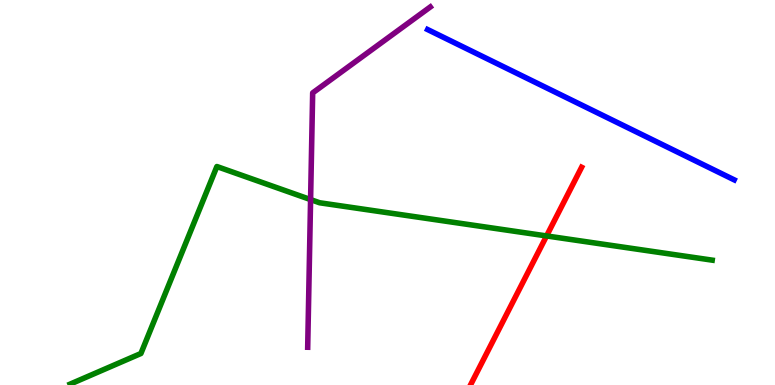[{'lines': ['blue', 'red'], 'intersections': []}, {'lines': ['green', 'red'], 'intersections': [{'x': 7.05, 'y': 3.87}]}, {'lines': ['purple', 'red'], 'intersections': []}, {'lines': ['blue', 'green'], 'intersections': []}, {'lines': ['blue', 'purple'], 'intersections': []}, {'lines': ['green', 'purple'], 'intersections': [{'x': 4.01, 'y': 4.82}]}]